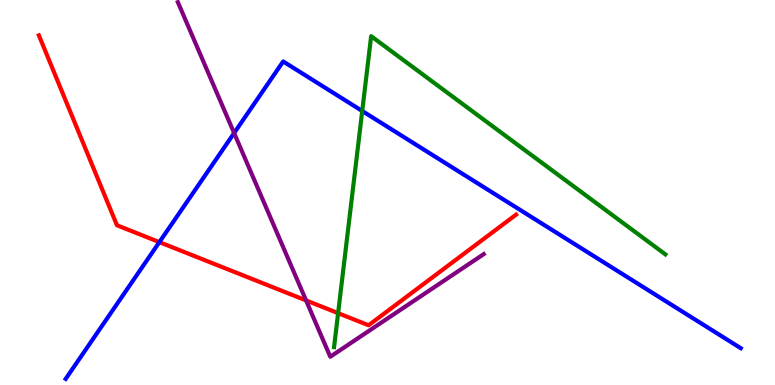[{'lines': ['blue', 'red'], 'intersections': [{'x': 2.06, 'y': 3.71}]}, {'lines': ['green', 'red'], 'intersections': [{'x': 4.36, 'y': 1.87}]}, {'lines': ['purple', 'red'], 'intersections': [{'x': 3.95, 'y': 2.2}]}, {'lines': ['blue', 'green'], 'intersections': [{'x': 4.67, 'y': 7.12}]}, {'lines': ['blue', 'purple'], 'intersections': [{'x': 3.02, 'y': 6.54}]}, {'lines': ['green', 'purple'], 'intersections': []}]